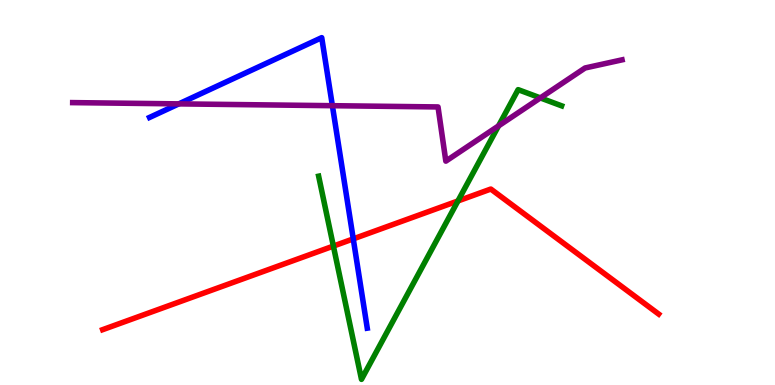[{'lines': ['blue', 'red'], 'intersections': [{'x': 4.56, 'y': 3.8}]}, {'lines': ['green', 'red'], 'intersections': [{'x': 4.3, 'y': 3.61}, {'x': 5.91, 'y': 4.78}]}, {'lines': ['purple', 'red'], 'intersections': []}, {'lines': ['blue', 'green'], 'intersections': []}, {'lines': ['blue', 'purple'], 'intersections': [{'x': 2.31, 'y': 7.3}, {'x': 4.29, 'y': 7.25}]}, {'lines': ['green', 'purple'], 'intersections': [{'x': 6.43, 'y': 6.73}, {'x': 6.97, 'y': 7.46}]}]